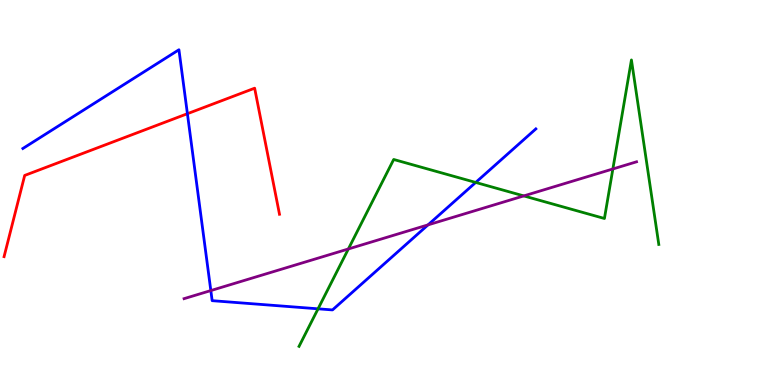[{'lines': ['blue', 'red'], 'intersections': [{'x': 2.42, 'y': 7.05}]}, {'lines': ['green', 'red'], 'intersections': []}, {'lines': ['purple', 'red'], 'intersections': []}, {'lines': ['blue', 'green'], 'intersections': [{'x': 4.1, 'y': 1.98}, {'x': 6.14, 'y': 5.26}]}, {'lines': ['blue', 'purple'], 'intersections': [{'x': 2.72, 'y': 2.45}, {'x': 5.52, 'y': 4.16}]}, {'lines': ['green', 'purple'], 'intersections': [{'x': 4.5, 'y': 3.53}, {'x': 6.76, 'y': 4.91}, {'x': 7.91, 'y': 5.61}]}]